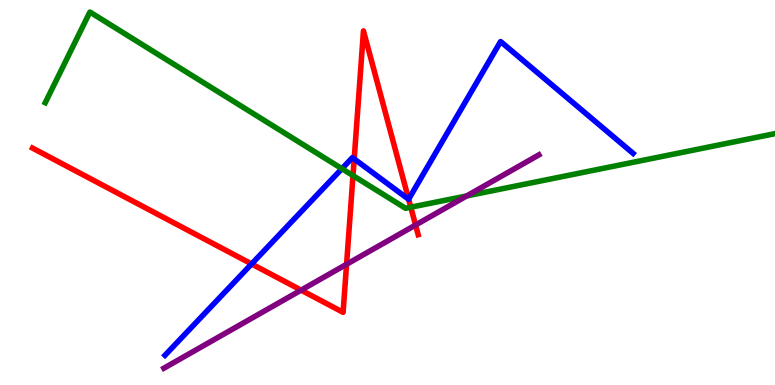[{'lines': ['blue', 'red'], 'intersections': [{'x': 3.25, 'y': 3.14}, {'x': 4.57, 'y': 5.87}, {'x': 5.27, 'y': 4.83}]}, {'lines': ['green', 'red'], 'intersections': [{'x': 4.55, 'y': 5.44}, {'x': 5.3, 'y': 4.62}]}, {'lines': ['purple', 'red'], 'intersections': [{'x': 3.89, 'y': 2.46}, {'x': 4.47, 'y': 3.14}, {'x': 5.36, 'y': 4.16}]}, {'lines': ['blue', 'green'], 'intersections': [{'x': 4.41, 'y': 5.62}]}, {'lines': ['blue', 'purple'], 'intersections': []}, {'lines': ['green', 'purple'], 'intersections': [{'x': 6.02, 'y': 4.91}]}]